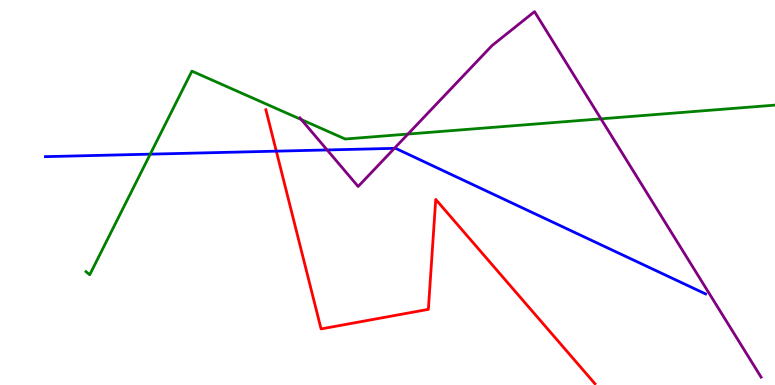[{'lines': ['blue', 'red'], 'intersections': [{'x': 3.57, 'y': 6.07}]}, {'lines': ['green', 'red'], 'intersections': []}, {'lines': ['purple', 'red'], 'intersections': []}, {'lines': ['blue', 'green'], 'intersections': [{'x': 1.94, 'y': 6.0}]}, {'lines': ['blue', 'purple'], 'intersections': [{'x': 4.22, 'y': 6.11}, {'x': 5.09, 'y': 6.15}]}, {'lines': ['green', 'purple'], 'intersections': [{'x': 3.89, 'y': 6.89}, {'x': 5.26, 'y': 6.52}, {'x': 7.75, 'y': 6.91}]}]